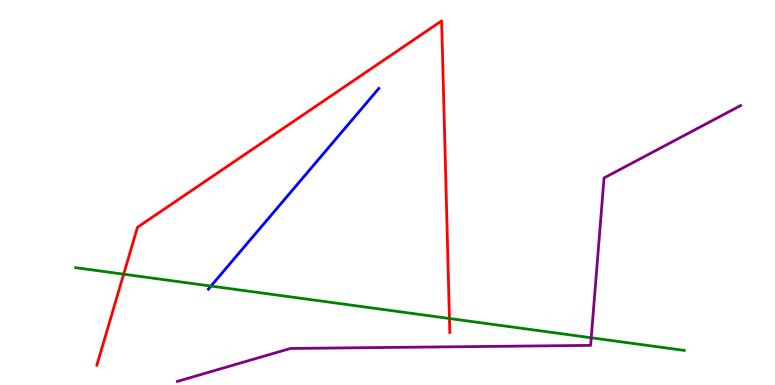[{'lines': ['blue', 'red'], 'intersections': []}, {'lines': ['green', 'red'], 'intersections': [{'x': 1.6, 'y': 2.88}, {'x': 5.8, 'y': 1.73}]}, {'lines': ['purple', 'red'], 'intersections': []}, {'lines': ['blue', 'green'], 'intersections': [{'x': 2.72, 'y': 2.57}]}, {'lines': ['blue', 'purple'], 'intersections': []}, {'lines': ['green', 'purple'], 'intersections': [{'x': 7.63, 'y': 1.23}]}]